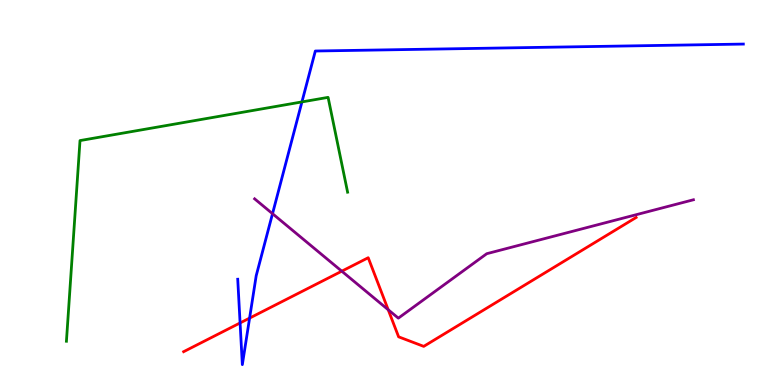[{'lines': ['blue', 'red'], 'intersections': [{'x': 3.1, 'y': 1.61}, {'x': 3.22, 'y': 1.74}]}, {'lines': ['green', 'red'], 'intersections': []}, {'lines': ['purple', 'red'], 'intersections': [{'x': 4.41, 'y': 2.96}, {'x': 5.01, 'y': 1.96}]}, {'lines': ['blue', 'green'], 'intersections': [{'x': 3.9, 'y': 7.35}]}, {'lines': ['blue', 'purple'], 'intersections': [{'x': 3.52, 'y': 4.45}]}, {'lines': ['green', 'purple'], 'intersections': []}]